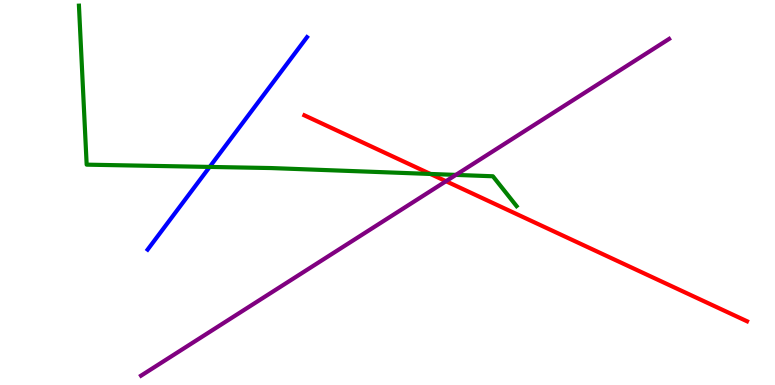[{'lines': ['blue', 'red'], 'intersections': []}, {'lines': ['green', 'red'], 'intersections': [{'x': 5.55, 'y': 5.48}]}, {'lines': ['purple', 'red'], 'intersections': [{'x': 5.75, 'y': 5.29}]}, {'lines': ['blue', 'green'], 'intersections': [{'x': 2.71, 'y': 5.66}]}, {'lines': ['blue', 'purple'], 'intersections': []}, {'lines': ['green', 'purple'], 'intersections': [{'x': 5.88, 'y': 5.46}]}]